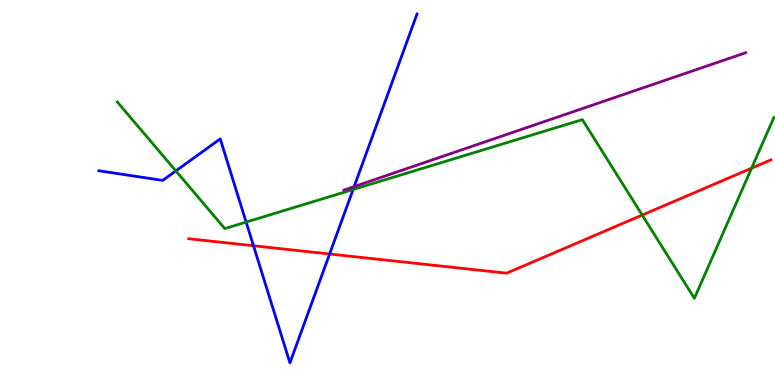[{'lines': ['blue', 'red'], 'intersections': [{'x': 3.27, 'y': 3.62}, {'x': 4.25, 'y': 3.4}]}, {'lines': ['green', 'red'], 'intersections': [{'x': 8.29, 'y': 4.41}, {'x': 9.7, 'y': 5.63}]}, {'lines': ['purple', 'red'], 'intersections': []}, {'lines': ['blue', 'green'], 'intersections': [{'x': 2.27, 'y': 5.56}, {'x': 3.18, 'y': 4.23}, {'x': 4.56, 'y': 5.08}]}, {'lines': ['blue', 'purple'], 'intersections': [{'x': 4.57, 'y': 5.15}]}, {'lines': ['green', 'purple'], 'intersections': []}]